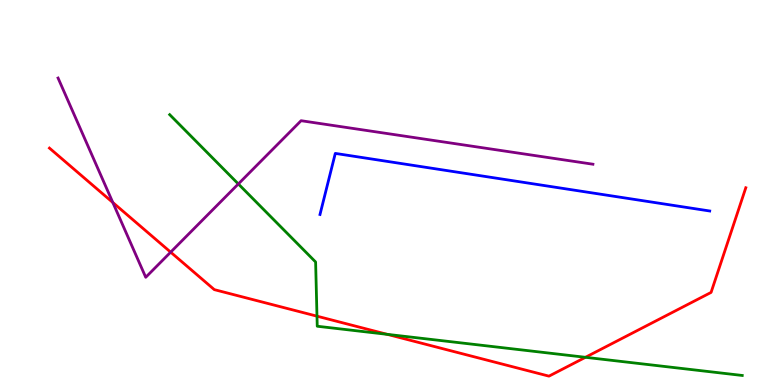[{'lines': ['blue', 'red'], 'intersections': []}, {'lines': ['green', 'red'], 'intersections': [{'x': 4.09, 'y': 1.79}, {'x': 5.0, 'y': 1.32}, {'x': 7.55, 'y': 0.719}]}, {'lines': ['purple', 'red'], 'intersections': [{'x': 1.46, 'y': 4.74}, {'x': 2.2, 'y': 3.45}]}, {'lines': ['blue', 'green'], 'intersections': []}, {'lines': ['blue', 'purple'], 'intersections': []}, {'lines': ['green', 'purple'], 'intersections': [{'x': 3.08, 'y': 5.22}]}]